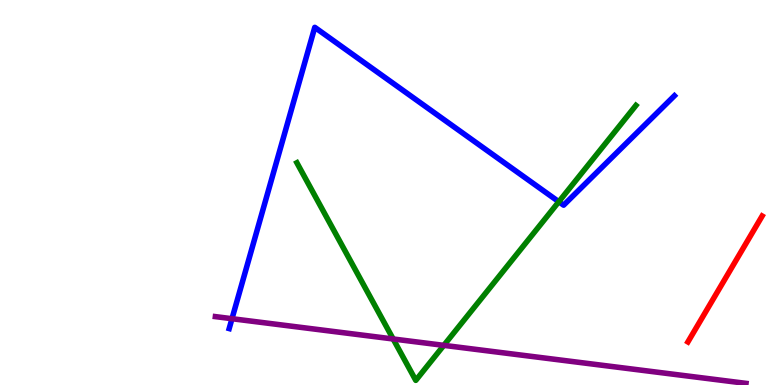[{'lines': ['blue', 'red'], 'intersections': []}, {'lines': ['green', 'red'], 'intersections': []}, {'lines': ['purple', 'red'], 'intersections': []}, {'lines': ['blue', 'green'], 'intersections': [{'x': 7.21, 'y': 4.76}]}, {'lines': ['blue', 'purple'], 'intersections': [{'x': 2.99, 'y': 1.72}]}, {'lines': ['green', 'purple'], 'intersections': [{'x': 5.07, 'y': 1.2}, {'x': 5.73, 'y': 1.03}]}]